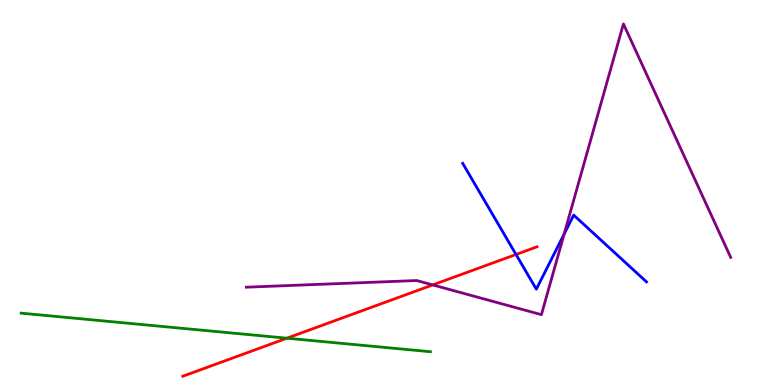[{'lines': ['blue', 'red'], 'intersections': [{'x': 6.66, 'y': 3.39}]}, {'lines': ['green', 'red'], 'intersections': [{'x': 3.7, 'y': 1.22}]}, {'lines': ['purple', 'red'], 'intersections': [{'x': 5.58, 'y': 2.6}]}, {'lines': ['blue', 'green'], 'intersections': []}, {'lines': ['blue', 'purple'], 'intersections': [{'x': 7.28, 'y': 3.92}]}, {'lines': ['green', 'purple'], 'intersections': []}]